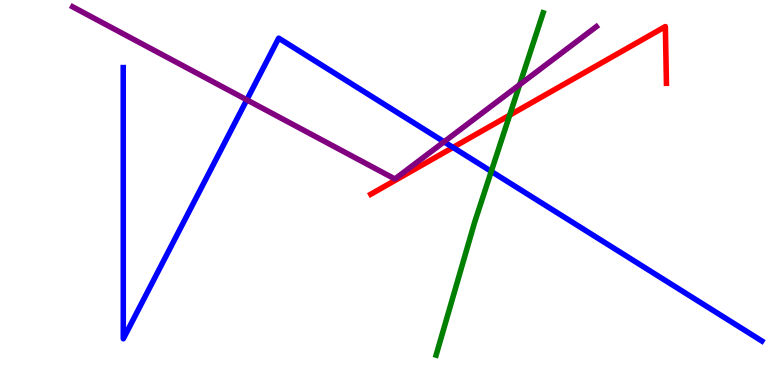[{'lines': ['blue', 'red'], 'intersections': [{'x': 5.85, 'y': 6.17}]}, {'lines': ['green', 'red'], 'intersections': [{'x': 6.58, 'y': 7.01}]}, {'lines': ['purple', 'red'], 'intersections': []}, {'lines': ['blue', 'green'], 'intersections': [{'x': 6.34, 'y': 5.55}]}, {'lines': ['blue', 'purple'], 'intersections': [{'x': 3.18, 'y': 7.41}, {'x': 5.73, 'y': 6.32}]}, {'lines': ['green', 'purple'], 'intersections': [{'x': 6.71, 'y': 7.8}]}]